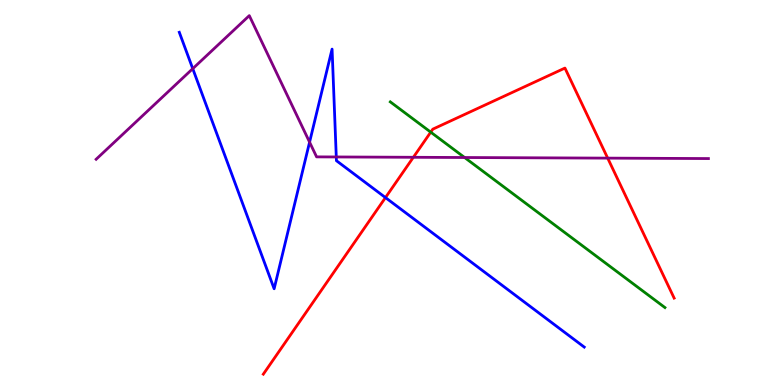[{'lines': ['blue', 'red'], 'intersections': [{'x': 4.97, 'y': 4.87}]}, {'lines': ['green', 'red'], 'intersections': [{'x': 5.56, 'y': 6.57}]}, {'lines': ['purple', 'red'], 'intersections': [{'x': 5.33, 'y': 5.91}, {'x': 7.84, 'y': 5.89}]}, {'lines': ['blue', 'green'], 'intersections': []}, {'lines': ['blue', 'purple'], 'intersections': [{'x': 2.49, 'y': 8.22}, {'x': 3.99, 'y': 6.31}, {'x': 4.34, 'y': 5.92}]}, {'lines': ['green', 'purple'], 'intersections': [{'x': 5.99, 'y': 5.91}]}]